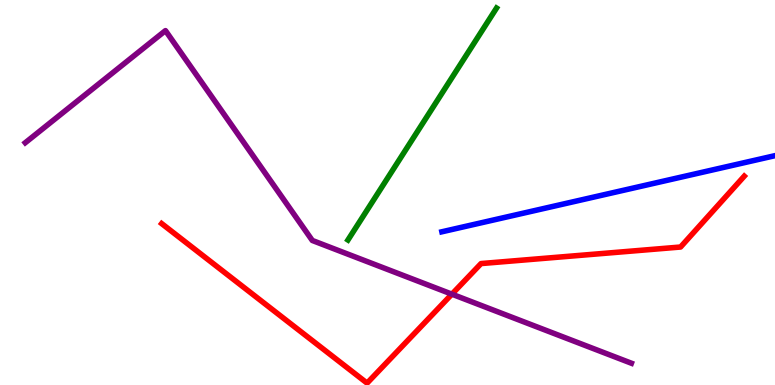[{'lines': ['blue', 'red'], 'intersections': []}, {'lines': ['green', 'red'], 'intersections': []}, {'lines': ['purple', 'red'], 'intersections': [{'x': 5.83, 'y': 2.36}]}, {'lines': ['blue', 'green'], 'intersections': []}, {'lines': ['blue', 'purple'], 'intersections': []}, {'lines': ['green', 'purple'], 'intersections': []}]